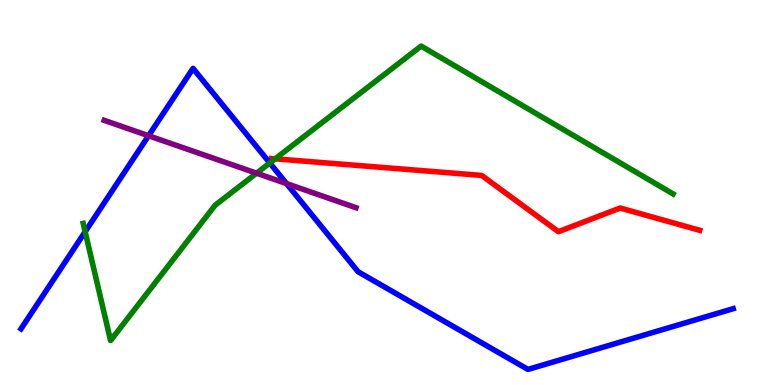[{'lines': ['blue', 'red'], 'intersections': []}, {'lines': ['green', 'red'], 'intersections': [{'x': 3.55, 'y': 5.88}]}, {'lines': ['purple', 'red'], 'intersections': []}, {'lines': ['blue', 'green'], 'intersections': [{'x': 1.1, 'y': 3.98}, {'x': 3.48, 'y': 5.77}]}, {'lines': ['blue', 'purple'], 'intersections': [{'x': 1.92, 'y': 6.47}, {'x': 3.7, 'y': 5.23}]}, {'lines': ['green', 'purple'], 'intersections': [{'x': 3.31, 'y': 5.5}]}]